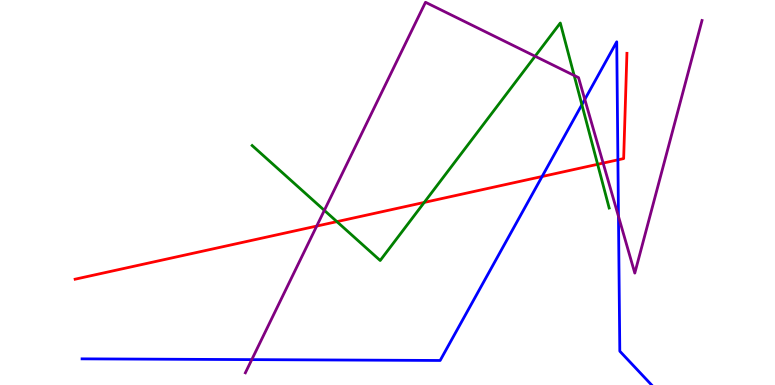[{'lines': ['blue', 'red'], 'intersections': [{'x': 6.99, 'y': 5.42}, {'x': 7.97, 'y': 5.85}]}, {'lines': ['green', 'red'], 'intersections': [{'x': 4.35, 'y': 4.24}, {'x': 5.47, 'y': 4.74}, {'x': 7.71, 'y': 5.73}]}, {'lines': ['purple', 'red'], 'intersections': [{'x': 4.09, 'y': 4.13}, {'x': 7.78, 'y': 5.76}]}, {'lines': ['blue', 'green'], 'intersections': [{'x': 7.51, 'y': 7.28}]}, {'lines': ['blue', 'purple'], 'intersections': [{'x': 3.25, 'y': 0.659}, {'x': 7.55, 'y': 7.42}, {'x': 7.98, 'y': 4.38}]}, {'lines': ['green', 'purple'], 'intersections': [{'x': 4.19, 'y': 4.54}, {'x': 6.9, 'y': 8.54}, {'x': 7.41, 'y': 8.04}]}]